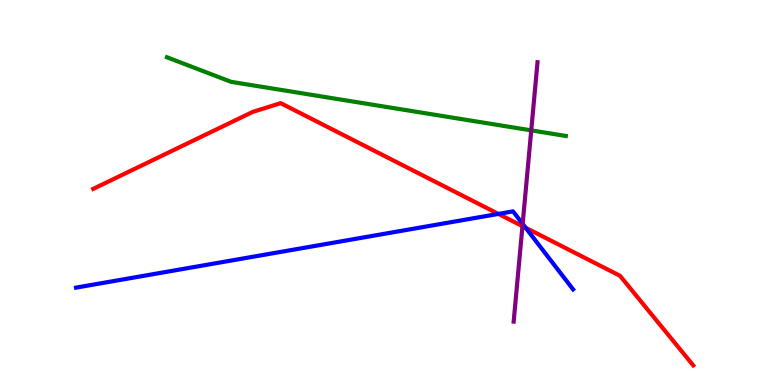[{'lines': ['blue', 'red'], 'intersections': [{'x': 6.43, 'y': 4.44}, {'x': 6.78, 'y': 4.08}]}, {'lines': ['green', 'red'], 'intersections': []}, {'lines': ['purple', 'red'], 'intersections': [{'x': 6.74, 'y': 4.13}]}, {'lines': ['blue', 'green'], 'intersections': []}, {'lines': ['blue', 'purple'], 'intersections': [{'x': 6.74, 'y': 4.18}]}, {'lines': ['green', 'purple'], 'intersections': [{'x': 6.85, 'y': 6.61}]}]